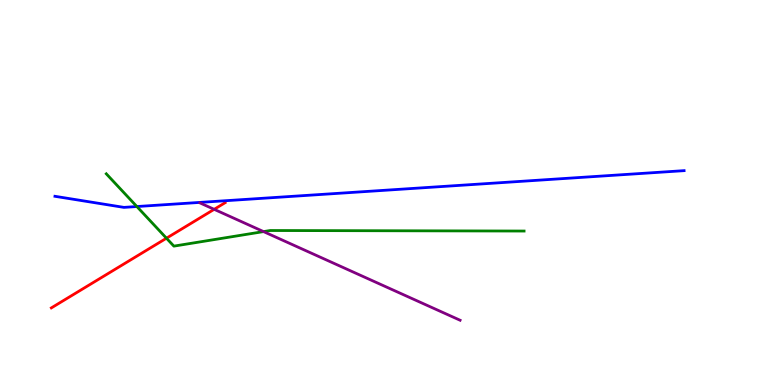[{'lines': ['blue', 'red'], 'intersections': []}, {'lines': ['green', 'red'], 'intersections': [{'x': 2.15, 'y': 3.81}]}, {'lines': ['purple', 'red'], 'intersections': [{'x': 2.76, 'y': 4.56}]}, {'lines': ['blue', 'green'], 'intersections': [{'x': 1.77, 'y': 4.64}]}, {'lines': ['blue', 'purple'], 'intersections': []}, {'lines': ['green', 'purple'], 'intersections': [{'x': 3.4, 'y': 3.98}]}]